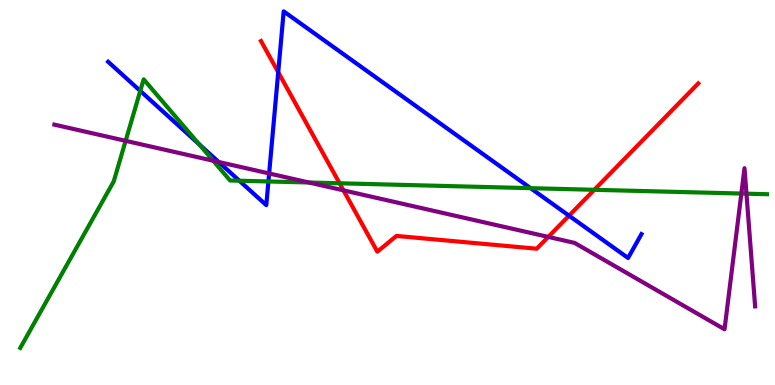[{'lines': ['blue', 'red'], 'intersections': [{'x': 3.59, 'y': 8.12}, {'x': 7.34, 'y': 4.4}]}, {'lines': ['green', 'red'], 'intersections': [{'x': 4.38, 'y': 5.24}, {'x': 7.67, 'y': 5.07}]}, {'lines': ['purple', 'red'], 'intersections': [{'x': 4.43, 'y': 5.06}, {'x': 7.07, 'y': 3.85}]}, {'lines': ['blue', 'green'], 'intersections': [{'x': 1.81, 'y': 7.64}, {'x': 2.57, 'y': 6.25}, {'x': 3.09, 'y': 5.31}, {'x': 3.46, 'y': 5.29}, {'x': 6.85, 'y': 5.11}]}, {'lines': ['blue', 'purple'], 'intersections': [{'x': 2.82, 'y': 5.79}, {'x': 3.47, 'y': 5.49}]}, {'lines': ['green', 'purple'], 'intersections': [{'x': 1.62, 'y': 6.34}, {'x': 2.75, 'y': 5.82}, {'x': 3.99, 'y': 5.26}, {'x': 9.57, 'y': 4.97}, {'x': 9.63, 'y': 4.97}]}]